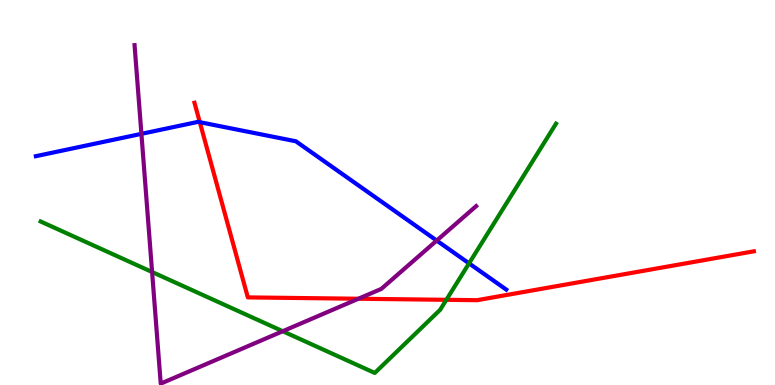[{'lines': ['blue', 'red'], 'intersections': [{'x': 2.58, 'y': 6.83}]}, {'lines': ['green', 'red'], 'intersections': [{'x': 5.76, 'y': 2.21}]}, {'lines': ['purple', 'red'], 'intersections': [{'x': 4.62, 'y': 2.24}]}, {'lines': ['blue', 'green'], 'intersections': [{'x': 6.05, 'y': 3.16}]}, {'lines': ['blue', 'purple'], 'intersections': [{'x': 1.82, 'y': 6.52}, {'x': 5.63, 'y': 3.75}]}, {'lines': ['green', 'purple'], 'intersections': [{'x': 1.96, 'y': 2.93}, {'x': 3.65, 'y': 1.4}]}]